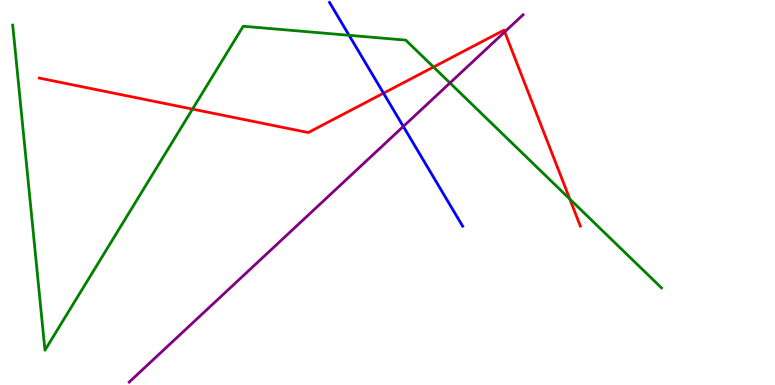[{'lines': ['blue', 'red'], 'intersections': [{'x': 4.95, 'y': 7.58}]}, {'lines': ['green', 'red'], 'intersections': [{'x': 2.48, 'y': 7.17}, {'x': 5.59, 'y': 8.26}, {'x': 7.35, 'y': 4.83}]}, {'lines': ['purple', 'red'], 'intersections': [{'x': 6.51, 'y': 9.17}]}, {'lines': ['blue', 'green'], 'intersections': [{'x': 4.5, 'y': 9.08}]}, {'lines': ['blue', 'purple'], 'intersections': [{'x': 5.2, 'y': 6.72}]}, {'lines': ['green', 'purple'], 'intersections': [{'x': 5.81, 'y': 7.85}]}]